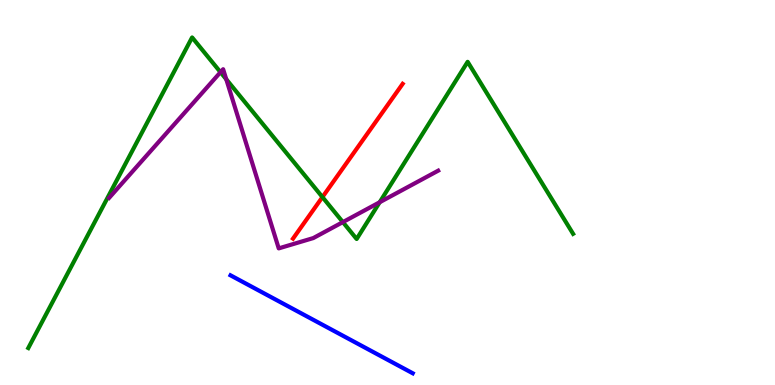[{'lines': ['blue', 'red'], 'intersections': []}, {'lines': ['green', 'red'], 'intersections': [{'x': 4.16, 'y': 4.88}]}, {'lines': ['purple', 'red'], 'intersections': []}, {'lines': ['blue', 'green'], 'intersections': []}, {'lines': ['blue', 'purple'], 'intersections': []}, {'lines': ['green', 'purple'], 'intersections': [{'x': 2.85, 'y': 8.12}, {'x': 2.92, 'y': 7.94}, {'x': 4.42, 'y': 4.23}, {'x': 4.9, 'y': 4.75}]}]